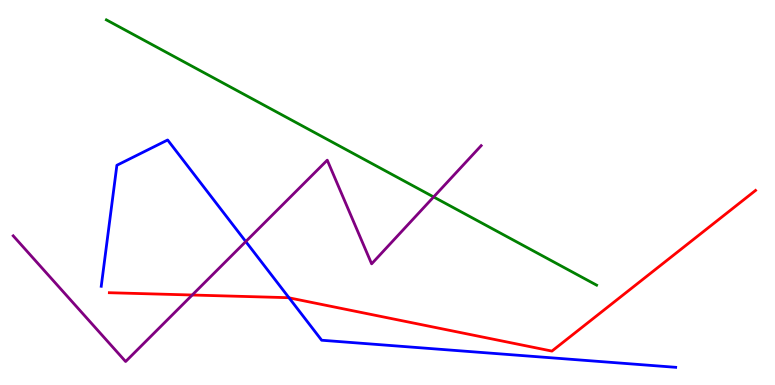[{'lines': ['blue', 'red'], 'intersections': [{'x': 3.73, 'y': 2.26}]}, {'lines': ['green', 'red'], 'intersections': []}, {'lines': ['purple', 'red'], 'intersections': [{'x': 2.48, 'y': 2.34}]}, {'lines': ['blue', 'green'], 'intersections': []}, {'lines': ['blue', 'purple'], 'intersections': [{'x': 3.17, 'y': 3.73}]}, {'lines': ['green', 'purple'], 'intersections': [{'x': 5.6, 'y': 4.88}]}]